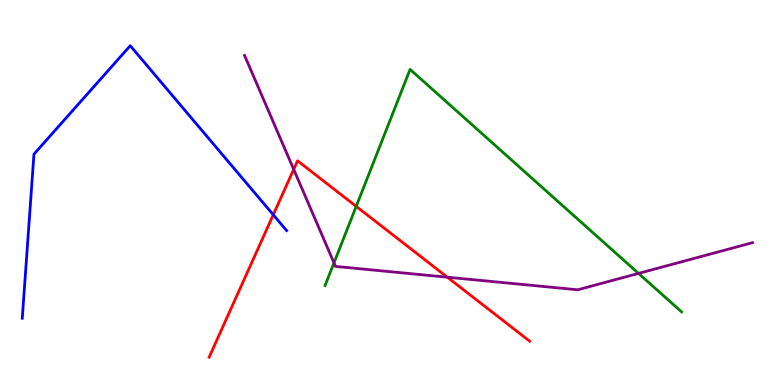[{'lines': ['blue', 'red'], 'intersections': [{'x': 3.53, 'y': 4.42}]}, {'lines': ['green', 'red'], 'intersections': [{'x': 4.6, 'y': 4.64}]}, {'lines': ['purple', 'red'], 'intersections': [{'x': 3.79, 'y': 5.6}, {'x': 5.77, 'y': 2.8}]}, {'lines': ['blue', 'green'], 'intersections': []}, {'lines': ['blue', 'purple'], 'intersections': []}, {'lines': ['green', 'purple'], 'intersections': [{'x': 4.31, 'y': 3.17}, {'x': 8.24, 'y': 2.9}]}]